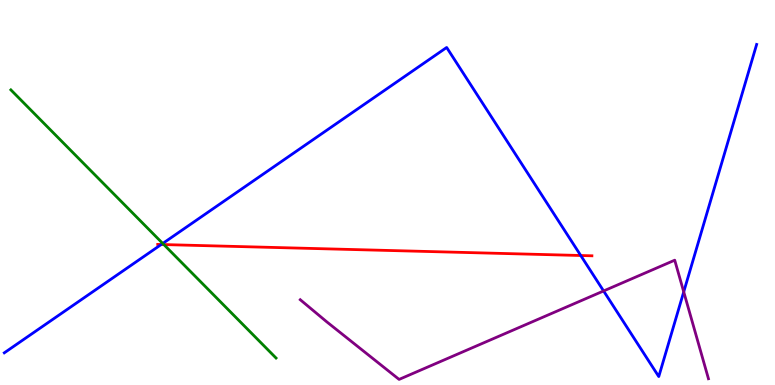[{'lines': ['blue', 'red'], 'intersections': [{'x': 2.08, 'y': 3.65}, {'x': 7.49, 'y': 3.36}]}, {'lines': ['green', 'red'], 'intersections': [{'x': 2.11, 'y': 3.65}]}, {'lines': ['purple', 'red'], 'intersections': []}, {'lines': ['blue', 'green'], 'intersections': [{'x': 2.1, 'y': 3.68}]}, {'lines': ['blue', 'purple'], 'intersections': [{'x': 7.79, 'y': 2.44}, {'x': 8.82, 'y': 2.42}]}, {'lines': ['green', 'purple'], 'intersections': []}]